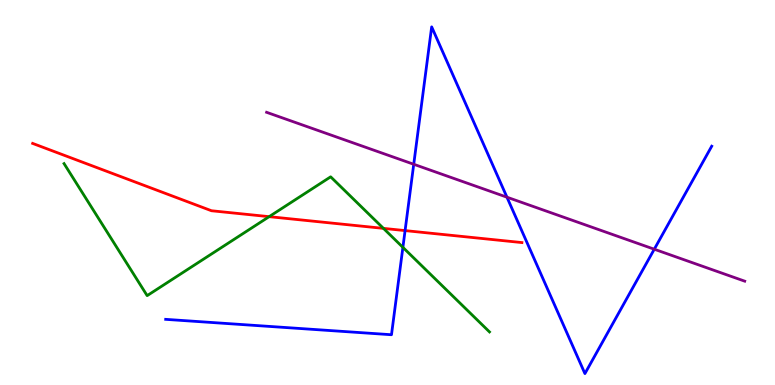[{'lines': ['blue', 'red'], 'intersections': [{'x': 5.23, 'y': 4.01}]}, {'lines': ['green', 'red'], 'intersections': [{'x': 3.47, 'y': 4.37}, {'x': 4.95, 'y': 4.07}]}, {'lines': ['purple', 'red'], 'intersections': []}, {'lines': ['blue', 'green'], 'intersections': [{'x': 5.2, 'y': 3.58}]}, {'lines': ['blue', 'purple'], 'intersections': [{'x': 5.34, 'y': 5.73}, {'x': 6.54, 'y': 4.88}, {'x': 8.44, 'y': 3.53}]}, {'lines': ['green', 'purple'], 'intersections': []}]